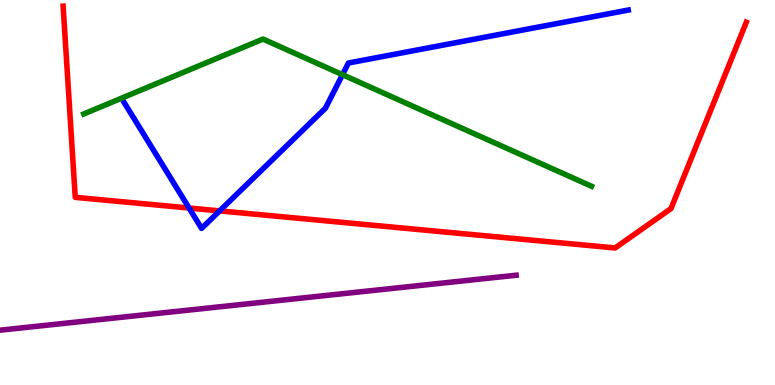[{'lines': ['blue', 'red'], 'intersections': [{'x': 2.44, 'y': 4.6}, {'x': 2.83, 'y': 4.52}]}, {'lines': ['green', 'red'], 'intersections': []}, {'lines': ['purple', 'red'], 'intersections': []}, {'lines': ['blue', 'green'], 'intersections': [{'x': 4.42, 'y': 8.06}]}, {'lines': ['blue', 'purple'], 'intersections': []}, {'lines': ['green', 'purple'], 'intersections': []}]